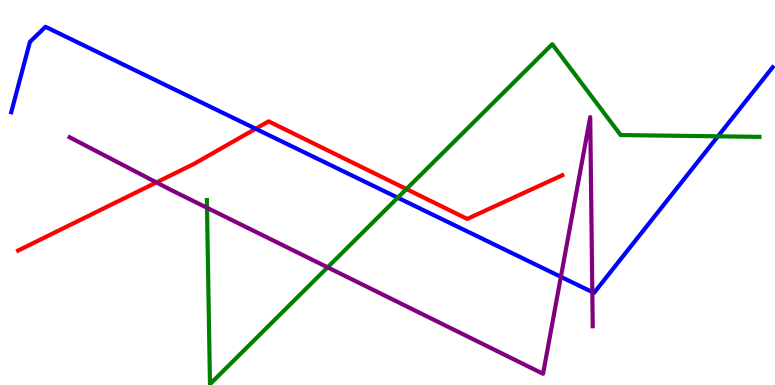[{'lines': ['blue', 'red'], 'intersections': [{'x': 3.3, 'y': 6.66}]}, {'lines': ['green', 'red'], 'intersections': [{'x': 5.24, 'y': 5.09}]}, {'lines': ['purple', 'red'], 'intersections': [{'x': 2.02, 'y': 5.26}]}, {'lines': ['blue', 'green'], 'intersections': [{'x': 5.13, 'y': 4.87}, {'x': 9.26, 'y': 6.46}]}, {'lines': ['blue', 'purple'], 'intersections': [{'x': 7.24, 'y': 2.81}, {'x': 7.64, 'y': 2.41}]}, {'lines': ['green', 'purple'], 'intersections': [{'x': 2.67, 'y': 4.6}, {'x': 4.23, 'y': 3.06}]}]